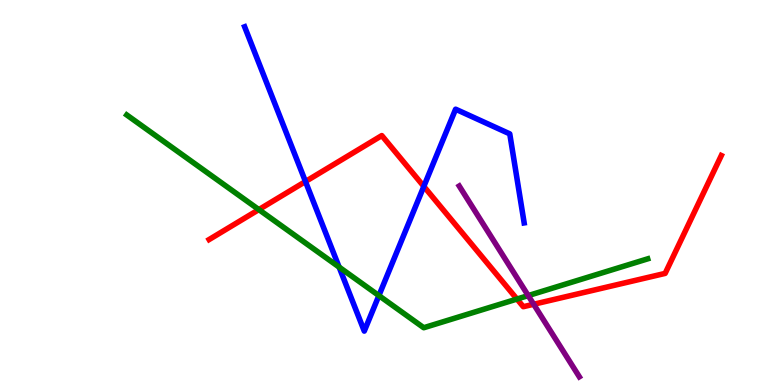[{'lines': ['blue', 'red'], 'intersections': [{'x': 3.94, 'y': 5.28}, {'x': 5.47, 'y': 5.16}]}, {'lines': ['green', 'red'], 'intersections': [{'x': 3.34, 'y': 4.56}, {'x': 6.67, 'y': 2.23}]}, {'lines': ['purple', 'red'], 'intersections': [{'x': 6.89, 'y': 2.1}]}, {'lines': ['blue', 'green'], 'intersections': [{'x': 4.38, 'y': 3.06}, {'x': 4.89, 'y': 2.32}]}, {'lines': ['blue', 'purple'], 'intersections': []}, {'lines': ['green', 'purple'], 'intersections': [{'x': 6.82, 'y': 2.32}]}]